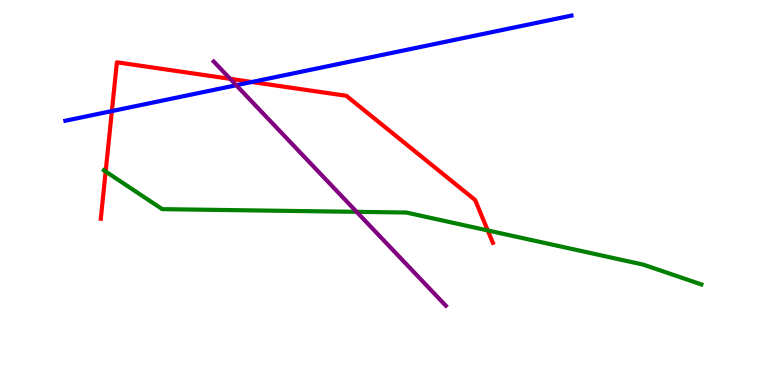[{'lines': ['blue', 'red'], 'intersections': [{'x': 1.44, 'y': 7.11}, {'x': 3.25, 'y': 7.87}]}, {'lines': ['green', 'red'], 'intersections': [{'x': 1.36, 'y': 5.54}, {'x': 6.29, 'y': 4.01}]}, {'lines': ['purple', 'red'], 'intersections': [{'x': 2.97, 'y': 7.95}]}, {'lines': ['blue', 'green'], 'intersections': []}, {'lines': ['blue', 'purple'], 'intersections': [{'x': 3.05, 'y': 7.79}]}, {'lines': ['green', 'purple'], 'intersections': [{'x': 4.6, 'y': 4.5}]}]